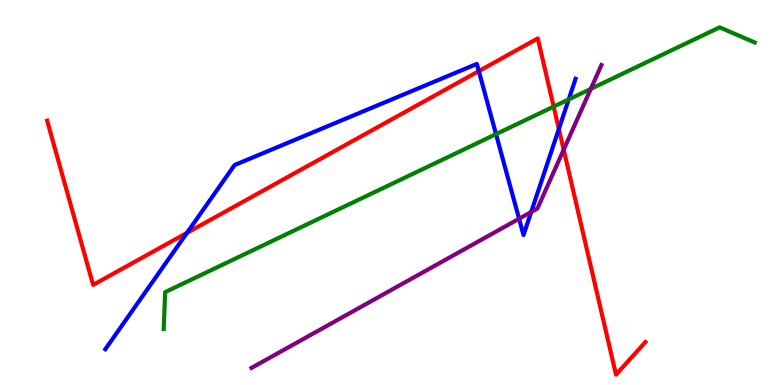[{'lines': ['blue', 'red'], 'intersections': [{'x': 2.41, 'y': 3.95}, {'x': 6.18, 'y': 8.15}, {'x': 7.21, 'y': 6.65}]}, {'lines': ['green', 'red'], 'intersections': [{'x': 7.14, 'y': 7.23}]}, {'lines': ['purple', 'red'], 'intersections': [{'x': 7.27, 'y': 6.11}]}, {'lines': ['blue', 'green'], 'intersections': [{'x': 6.4, 'y': 6.52}, {'x': 7.34, 'y': 7.42}]}, {'lines': ['blue', 'purple'], 'intersections': [{'x': 6.7, 'y': 4.32}, {'x': 6.85, 'y': 4.49}]}, {'lines': ['green', 'purple'], 'intersections': [{'x': 7.62, 'y': 7.69}]}]